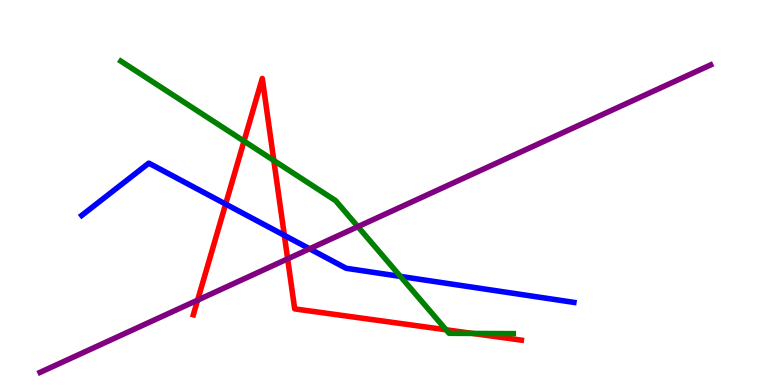[{'lines': ['blue', 'red'], 'intersections': [{'x': 2.91, 'y': 4.7}, {'x': 3.67, 'y': 3.89}]}, {'lines': ['green', 'red'], 'intersections': [{'x': 3.15, 'y': 6.33}, {'x': 3.53, 'y': 5.83}, {'x': 5.76, 'y': 1.43}, {'x': 6.1, 'y': 1.34}]}, {'lines': ['purple', 'red'], 'intersections': [{'x': 2.55, 'y': 2.2}, {'x': 3.71, 'y': 3.28}]}, {'lines': ['blue', 'green'], 'intersections': [{'x': 5.17, 'y': 2.82}]}, {'lines': ['blue', 'purple'], 'intersections': [{'x': 3.99, 'y': 3.54}]}, {'lines': ['green', 'purple'], 'intersections': [{'x': 4.62, 'y': 4.11}]}]